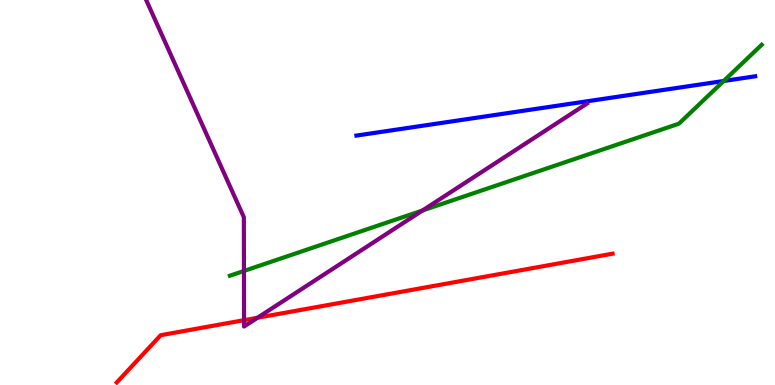[{'lines': ['blue', 'red'], 'intersections': []}, {'lines': ['green', 'red'], 'intersections': []}, {'lines': ['purple', 'red'], 'intersections': [{'x': 3.15, 'y': 1.68}, {'x': 3.32, 'y': 1.75}]}, {'lines': ['blue', 'green'], 'intersections': [{'x': 9.34, 'y': 7.9}]}, {'lines': ['blue', 'purple'], 'intersections': []}, {'lines': ['green', 'purple'], 'intersections': [{'x': 3.15, 'y': 2.96}, {'x': 5.45, 'y': 4.53}]}]